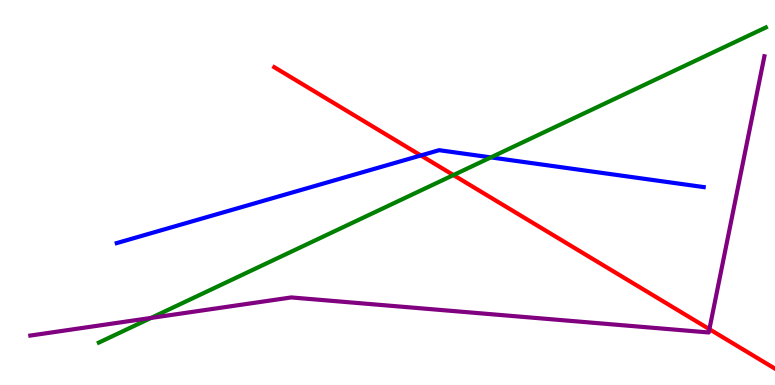[{'lines': ['blue', 'red'], 'intersections': [{'x': 5.43, 'y': 5.96}]}, {'lines': ['green', 'red'], 'intersections': [{'x': 5.85, 'y': 5.45}]}, {'lines': ['purple', 'red'], 'intersections': [{'x': 9.15, 'y': 1.45}]}, {'lines': ['blue', 'green'], 'intersections': [{'x': 6.33, 'y': 5.91}]}, {'lines': ['blue', 'purple'], 'intersections': []}, {'lines': ['green', 'purple'], 'intersections': [{'x': 1.95, 'y': 1.74}]}]